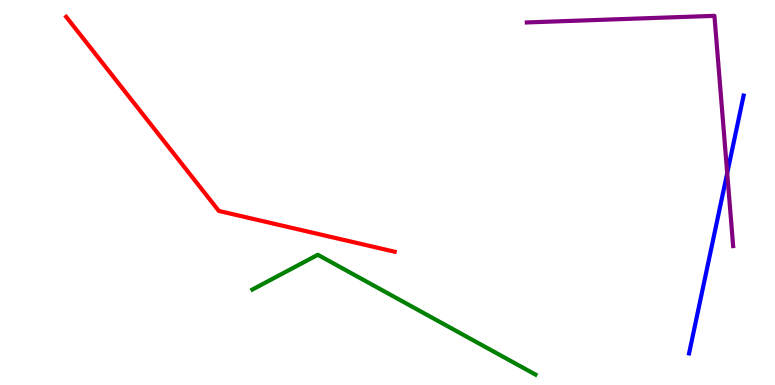[{'lines': ['blue', 'red'], 'intersections': []}, {'lines': ['green', 'red'], 'intersections': []}, {'lines': ['purple', 'red'], 'intersections': []}, {'lines': ['blue', 'green'], 'intersections': []}, {'lines': ['blue', 'purple'], 'intersections': [{'x': 9.38, 'y': 5.5}]}, {'lines': ['green', 'purple'], 'intersections': []}]